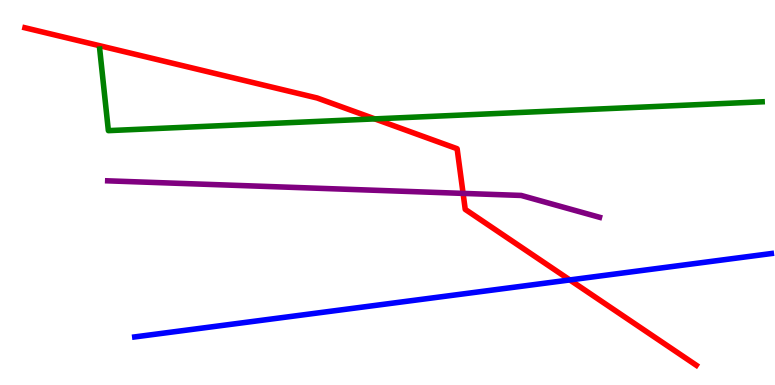[{'lines': ['blue', 'red'], 'intersections': [{'x': 7.35, 'y': 2.73}]}, {'lines': ['green', 'red'], 'intersections': [{'x': 4.84, 'y': 6.91}]}, {'lines': ['purple', 'red'], 'intersections': [{'x': 5.98, 'y': 4.98}]}, {'lines': ['blue', 'green'], 'intersections': []}, {'lines': ['blue', 'purple'], 'intersections': []}, {'lines': ['green', 'purple'], 'intersections': []}]